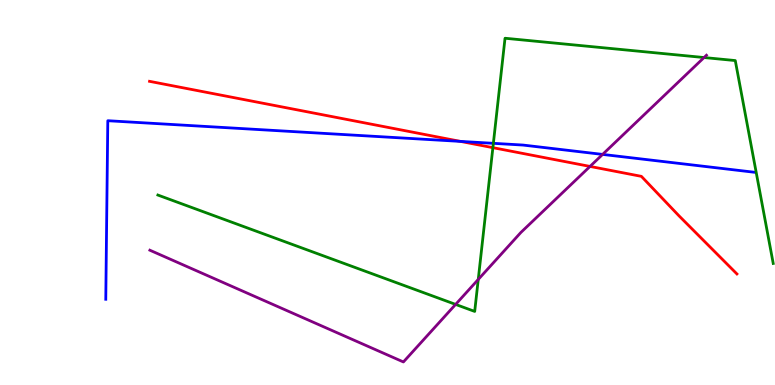[{'lines': ['blue', 'red'], 'intersections': [{'x': 5.94, 'y': 6.33}]}, {'lines': ['green', 'red'], 'intersections': [{'x': 6.36, 'y': 6.16}]}, {'lines': ['purple', 'red'], 'intersections': [{'x': 7.61, 'y': 5.68}]}, {'lines': ['blue', 'green'], 'intersections': [{'x': 6.37, 'y': 6.28}]}, {'lines': ['blue', 'purple'], 'intersections': [{'x': 7.78, 'y': 5.99}]}, {'lines': ['green', 'purple'], 'intersections': [{'x': 5.88, 'y': 2.09}, {'x': 6.17, 'y': 2.74}, {'x': 9.08, 'y': 8.51}]}]